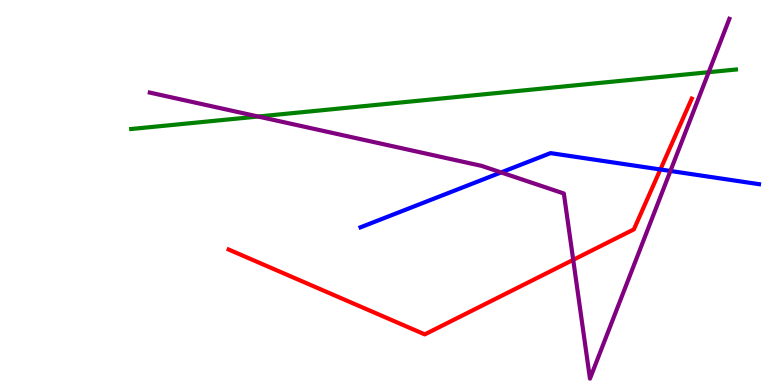[{'lines': ['blue', 'red'], 'intersections': [{'x': 8.52, 'y': 5.6}]}, {'lines': ['green', 'red'], 'intersections': []}, {'lines': ['purple', 'red'], 'intersections': [{'x': 7.4, 'y': 3.25}]}, {'lines': ['blue', 'green'], 'intersections': []}, {'lines': ['blue', 'purple'], 'intersections': [{'x': 6.47, 'y': 5.52}, {'x': 8.65, 'y': 5.56}]}, {'lines': ['green', 'purple'], 'intersections': [{'x': 3.33, 'y': 6.97}, {'x': 9.14, 'y': 8.12}]}]